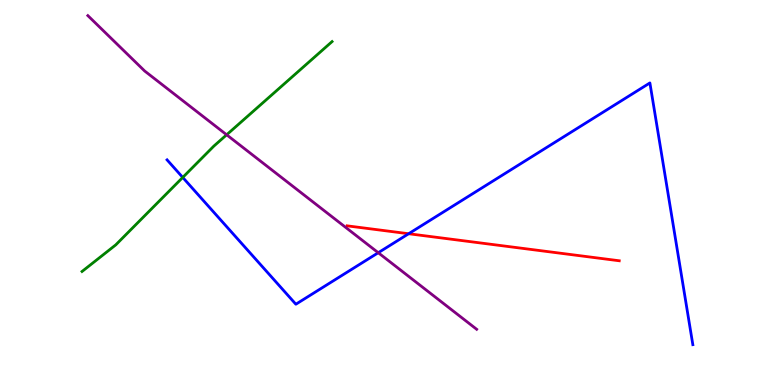[{'lines': ['blue', 'red'], 'intersections': [{'x': 5.27, 'y': 3.93}]}, {'lines': ['green', 'red'], 'intersections': []}, {'lines': ['purple', 'red'], 'intersections': []}, {'lines': ['blue', 'green'], 'intersections': [{'x': 2.36, 'y': 5.39}]}, {'lines': ['blue', 'purple'], 'intersections': [{'x': 4.88, 'y': 3.44}]}, {'lines': ['green', 'purple'], 'intersections': [{'x': 2.92, 'y': 6.5}]}]